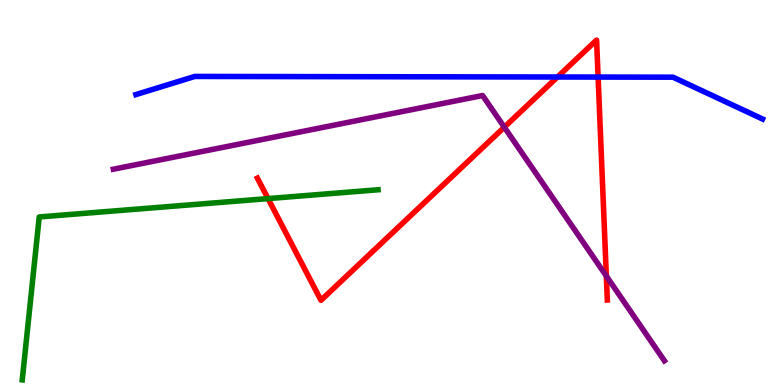[{'lines': ['blue', 'red'], 'intersections': [{'x': 7.19, 'y': 8.0}, {'x': 7.72, 'y': 8.0}]}, {'lines': ['green', 'red'], 'intersections': [{'x': 3.46, 'y': 4.84}]}, {'lines': ['purple', 'red'], 'intersections': [{'x': 6.51, 'y': 6.7}, {'x': 7.82, 'y': 2.83}]}, {'lines': ['blue', 'green'], 'intersections': []}, {'lines': ['blue', 'purple'], 'intersections': []}, {'lines': ['green', 'purple'], 'intersections': []}]